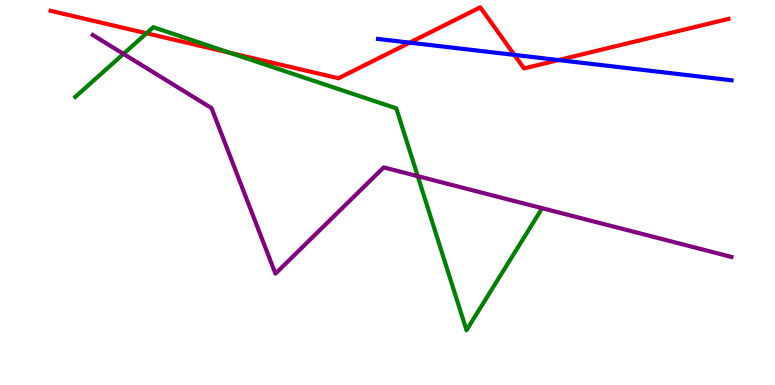[{'lines': ['blue', 'red'], 'intersections': [{'x': 5.29, 'y': 8.89}, {'x': 6.64, 'y': 8.57}, {'x': 7.21, 'y': 8.44}]}, {'lines': ['green', 'red'], 'intersections': [{'x': 1.89, 'y': 9.14}, {'x': 2.97, 'y': 8.63}]}, {'lines': ['purple', 'red'], 'intersections': []}, {'lines': ['blue', 'green'], 'intersections': []}, {'lines': ['blue', 'purple'], 'intersections': []}, {'lines': ['green', 'purple'], 'intersections': [{'x': 1.59, 'y': 8.6}, {'x': 5.39, 'y': 5.42}]}]